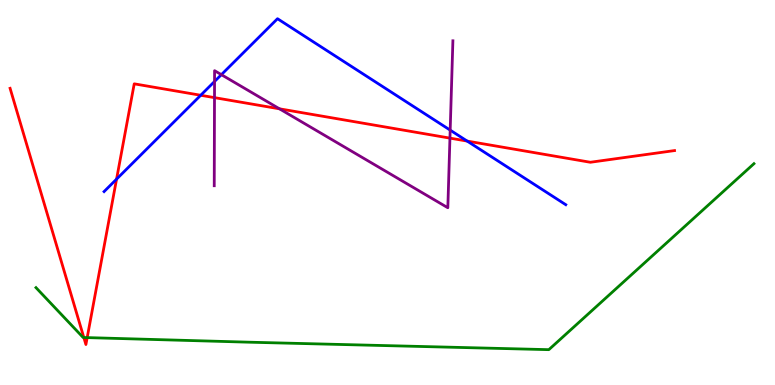[{'lines': ['blue', 'red'], 'intersections': [{'x': 1.5, 'y': 5.35}, {'x': 2.59, 'y': 7.53}, {'x': 6.03, 'y': 6.34}]}, {'lines': ['green', 'red'], 'intersections': [{'x': 1.08, 'y': 1.23}, {'x': 1.13, 'y': 1.23}]}, {'lines': ['purple', 'red'], 'intersections': [{'x': 2.77, 'y': 7.46}, {'x': 3.61, 'y': 7.17}, {'x': 5.81, 'y': 6.41}]}, {'lines': ['blue', 'green'], 'intersections': []}, {'lines': ['blue', 'purple'], 'intersections': [{'x': 2.77, 'y': 7.88}, {'x': 2.86, 'y': 8.06}, {'x': 5.81, 'y': 6.62}]}, {'lines': ['green', 'purple'], 'intersections': []}]